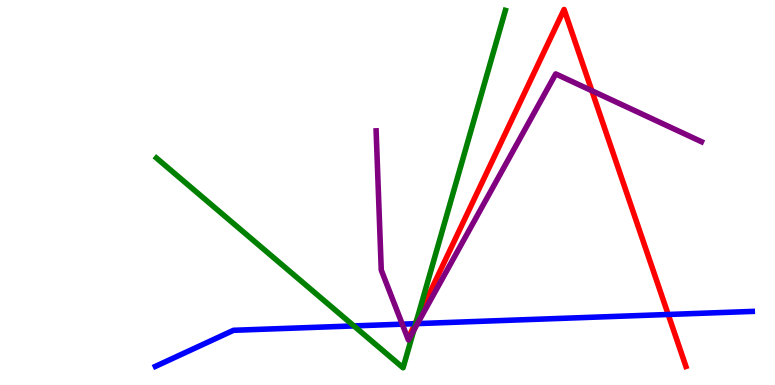[{'lines': ['blue', 'red'], 'intersections': [{'x': 5.36, 'y': 1.59}, {'x': 8.62, 'y': 1.83}]}, {'lines': ['green', 'red'], 'intersections': [{'x': 5.38, 'y': 1.68}]}, {'lines': ['purple', 'red'], 'intersections': [{'x': 7.64, 'y': 7.64}]}, {'lines': ['blue', 'green'], 'intersections': [{'x': 4.57, 'y': 1.53}, {'x': 5.36, 'y': 1.59}]}, {'lines': ['blue', 'purple'], 'intersections': [{'x': 5.19, 'y': 1.58}, {'x': 5.39, 'y': 1.59}]}, {'lines': ['green', 'purple'], 'intersections': [{'x': 5.34, 'y': 1.42}]}]